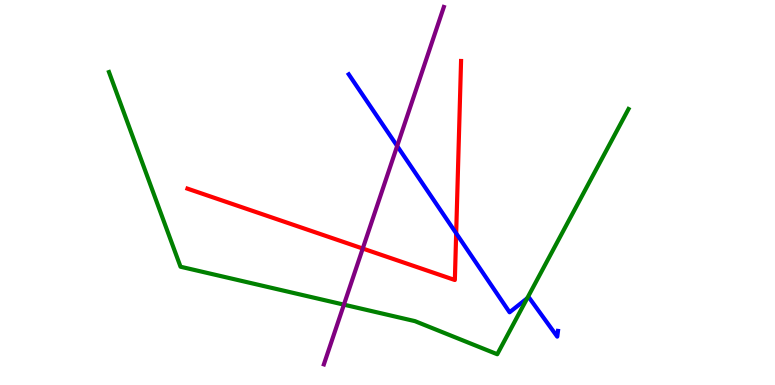[{'lines': ['blue', 'red'], 'intersections': [{'x': 5.89, 'y': 3.94}]}, {'lines': ['green', 'red'], 'intersections': []}, {'lines': ['purple', 'red'], 'intersections': [{'x': 4.68, 'y': 3.54}]}, {'lines': ['blue', 'green'], 'intersections': [{'x': 6.8, 'y': 2.25}]}, {'lines': ['blue', 'purple'], 'intersections': [{'x': 5.12, 'y': 6.21}]}, {'lines': ['green', 'purple'], 'intersections': [{'x': 4.44, 'y': 2.09}]}]